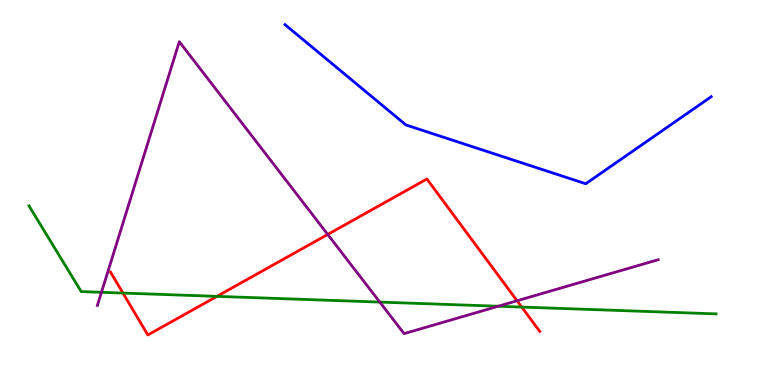[{'lines': ['blue', 'red'], 'intersections': []}, {'lines': ['green', 'red'], 'intersections': [{'x': 1.59, 'y': 2.39}, {'x': 2.8, 'y': 2.3}, {'x': 6.73, 'y': 2.02}]}, {'lines': ['purple', 'red'], 'intersections': [{'x': 4.23, 'y': 3.91}, {'x': 6.67, 'y': 2.19}]}, {'lines': ['blue', 'green'], 'intersections': []}, {'lines': ['blue', 'purple'], 'intersections': []}, {'lines': ['green', 'purple'], 'intersections': [{'x': 1.31, 'y': 2.41}, {'x': 4.9, 'y': 2.15}, {'x': 6.43, 'y': 2.05}]}]